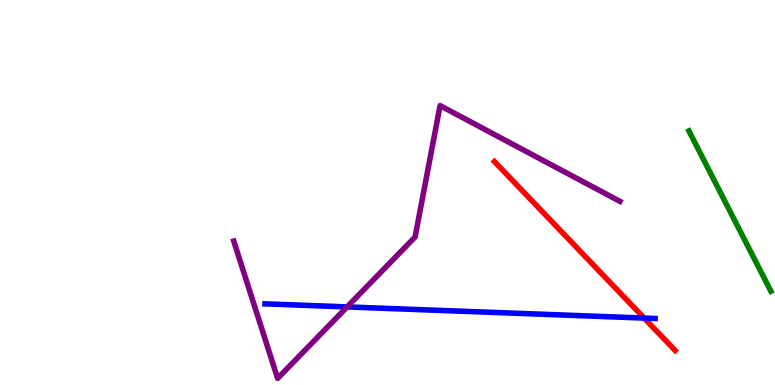[{'lines': ['blue', 'red'], 'intersections': [{'x': 8.31, 'y': 1.74}]}, {'lines': ['green', 'red'], 'intersections': []}, {'lines': ['purple', 'red'], 'intersections': []}, {'lines': ['blue', 'green'], 'intersections': []}, {'lines': ['blue', 'purple'], 'intersections': [{'x': 4.48, 'y': 2.03}]}, {'lines': ['green', 'purple'], 'intersections': []}]